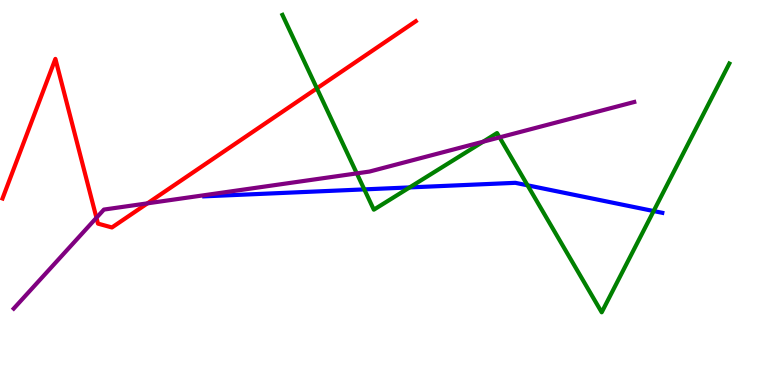[{'lines': ['blue', 'red'], 'intersections': []}, {'lines': ['green', 'red'], 'intersections': [{'x': 4.09, 'y': 7.7}]}, {'lines': ['purple', 'red'], 'intersections': [{'x': 1.24, 'y': 4.34}, {'x': 1.9, 'y': 4.72}]}, {'lines': ['blue', 'green'], 'intersections': [{'x': 4.7, 'y': 5.08}, {'x': 5.29, 'y': 5.13}, {'x': 6.81, 'y': 5.19}, {'x': 8.43, 'y': 4.52}]}, {'lines': ['blue', 'purple'], 'intersections': []}, {'lines': ['green', 'purple'], 'intersections': [{'x': 4.6, 'y': 5.5}, {'x': 6.23, 'y': 6.32}, {'x': 6.45, 'y': 6.43}]}]